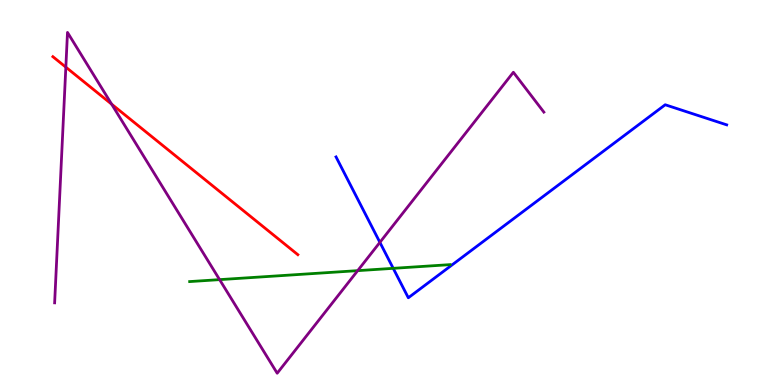[{'lines': ['blue', 'red'], 'intersections': []}, {'lines': ['green', 'red'], 'intersections': []}, {'lines': ['purple', 'red'], 'intersections': [{'x': 0.85, 'y': 8.26}, {'x': 1.44, 'y': 7.29}]}, {'lines': ['blue', 'green'], 'intersections': [{'x': 5.07, 'y': 3.03}]}, {'lines': ['blue', 'purple'], 'intersections': [{'x': 4.9, 'y': 3.7}]}, {'lines': ['green', 'purple'], 'intersections': [{'x': 2.83, 'y': 2.74}, {'x': 4.62, 'y': 2.97}]}]